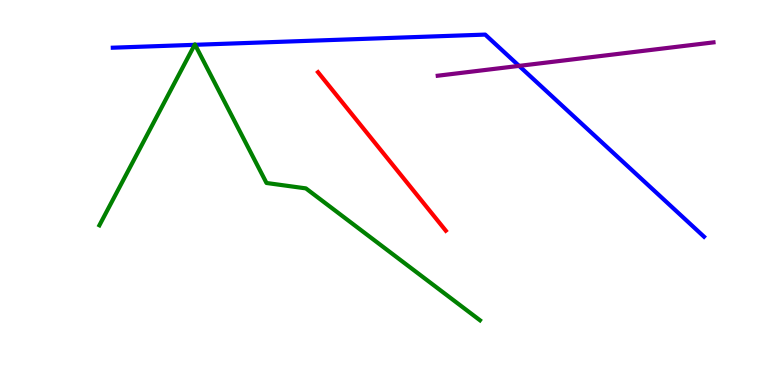[{'lines': ['blue', 'red'], 'intersections': []}, {'lines': ['green', 'red'], 'intersections': []}, {'lines': ['purple', 'red'], 'intersections': []}, {'lines': ['blue', 'green'], 'intersections': [{'x': 2.51, 'y': 8.84}, {'x': 2.52, 'y': 8.84}]}, {'lines': ['blue', 'purple'], 'intersections': [{'x': 6.7, 'y': 8.29}]}, {'lines': ['green', 'purple'], 'intersections': []}]